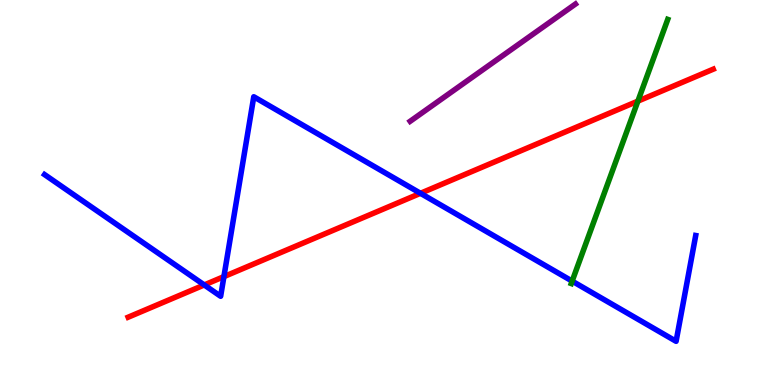[{'lines': ['blue', 'red'], 'intersections': [{'x': 2.64, 'y': 2.6}, {'x': 2.89, 'y': 2.82}, {'x': 5.43, 'y': 4.98}]}, {'lines': ['green', 'red'], 'intersections': [{'x': 8.23, 'y': 7.37}]}, {'lines': ['purple', 'red'], 'intersections': []}, {'lines': ['blue', 'green'], 'intersections': [{'x': 7.38, 'y': 2.7}]}, {'lines': ['blue', 'purple'], 'intersections': []}, {'lines': ['green', 'purple'], 'intersections': []}]